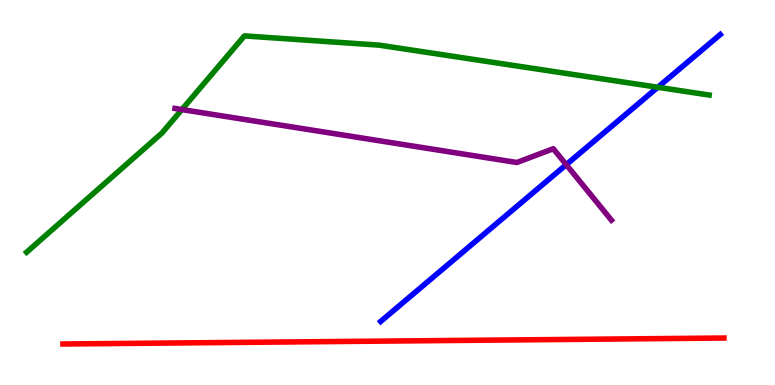[{'lines': ['blue', 'red'], 'intersections': []}, {'lines': ['green', 'red'], 'intersections': []}, {'lines': ['purple', 'red'], 'intersections': []}, {'lines': ['blue', 'green'], 'intersections': [{'x': 8.49, 'y': 7.73}]}, {'lines': ['blue', 'purple'], 'intersections': [{'x': 7.31, 'y': 5.72}]}, {'lines': ['green', 'purple'], 'intersections': [{'x': 2.35, 'y': 7.15}]}]